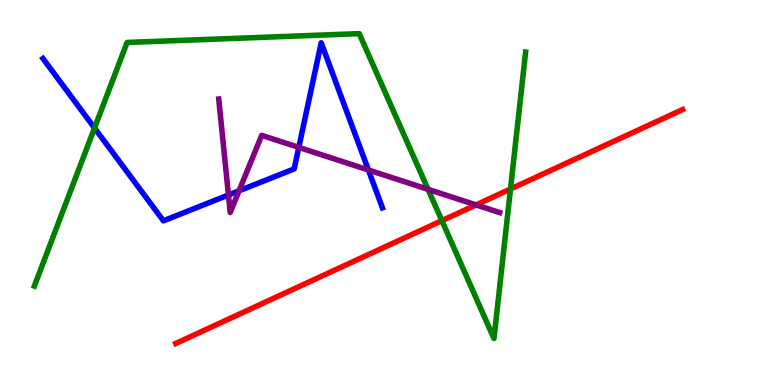[{'lines': ['blue', 'red'], 'intersections': []}, {'lines': ['green', 'red'], 'intersections': [{'x': 5.7, 'y': 4.27}, {'x': 6.59, 'y': 5.09}]}, {'lines': ['purple', 'red'], 'intersections': [{'x': 6.14, 'y': 4.68}]}, {'lines': ['blue', 'green'], 'intersections': [{'x': 1.22, 'y': 6.68}]}, {'lines': ['blue', 'purple'], 'intersections': [{'x': 2.95, 'y': 4.94}, {'x': 3.08, 'y': 5.04}, {'x': 3.86, 'y': 6.17}, {'x': 4.75, 'y': 5.59}]}, {'lines': ['green', 'purple'], 'intersections': [{'x': 5.52, 'y': 5.08}]}]